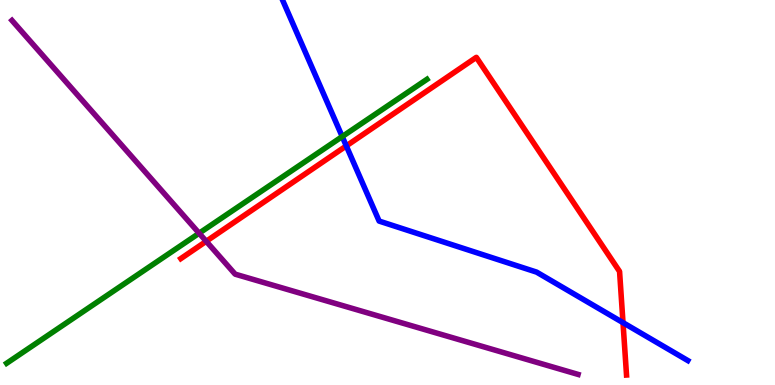[{'lines': ['blue', 'red'], 'intersections': [{'x': 4.47, 'y': 6.21}, {'x': 8.04, 'y': 1.62}]}, {'lines': ['green', 'red'], 'intersections': []}, {'lines': ['purple', 'red'], 'intersections': [{'x': 2.66, 'y': 3.73}]}, {'lines': ['blue', 'green'], 'intersections': [{'x': 4.42, 'y': 6.45}]}, {'lines': ['blue', 'purple'], 'intersections': []}, {'lines': ['green', 'purple'], 'intersections': [{'x': 2.57, 'y': 3.94}]}]